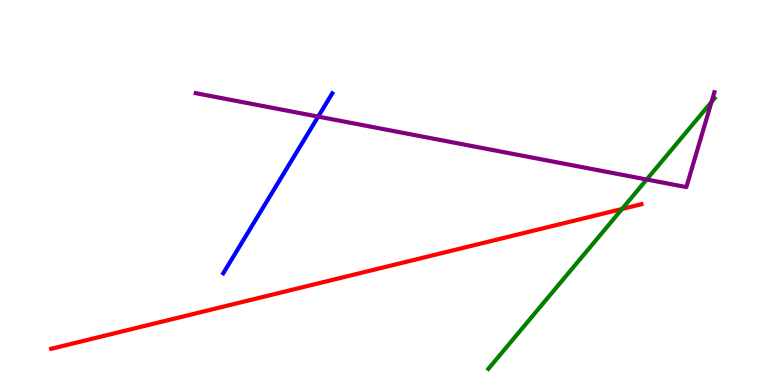[{'lines': ['blue', 'red'], 'intersections': []}, {'lines': ['green', 'red'], 'intersections': [{'x': 8.03, 'y': 4.57}]}, {'lines': ['purple', 'red'], 'intersections': []}, {'lines': ['blue', 'green'], 'intersections': []}, {'lines': ['blue', 'purple'], 'intersections': [{'x': 4.11, 'y': 6.97}]}, {'lines': ['green', 'purple'], 'intersections': [{'x': 8.34, 'y': 5.34}, {'x': 9.18, 'y': 7.35}]}]